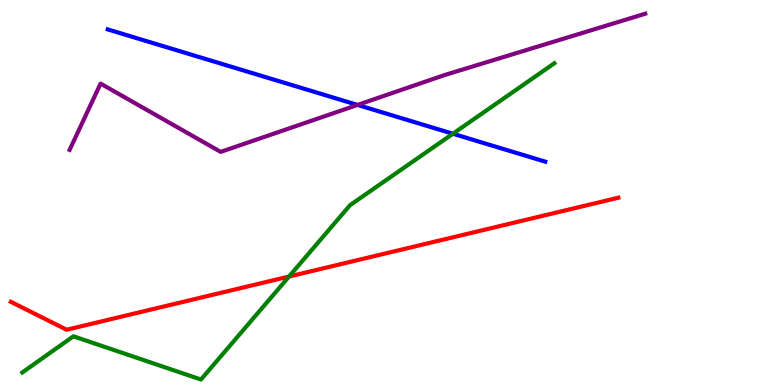[{'lines': ['blue', 'red'], 'intersections': []}, {'lines': ['green', 'red'], 'intersections': [{'x': 3.73, 'y': 2.82}]}, {'lines': ['purple', 'red'], 'intersections': []}, {'lines': ['blue', 'green'], 'intersections': [{'x': 5.84, 'y': 6.53}]}, {'lines': ['blue', 'purple'], 'intersections': [{'x': 4.61, 'y': 7.27}]}, {'lines': ['green', 'purple'], 'intersections': []}]